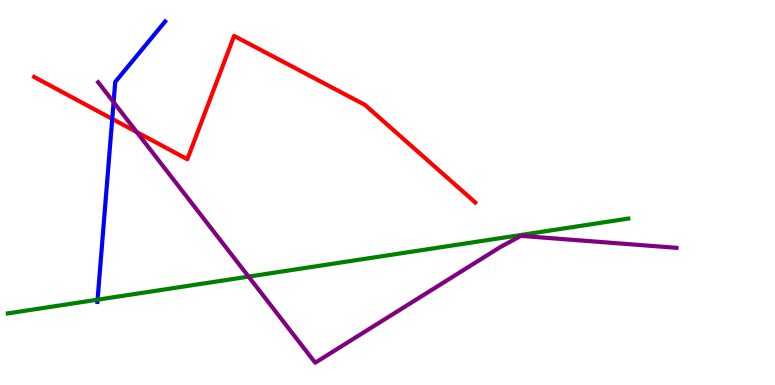[{'lines': ['blue', 'red'], 'intersections': [{'x': 1.45, 'y': 6.91}]}, {'lines': ['green', 'red'], 'intersections': []}, {'lines': ['purple', 'red'], 'intersections': [{'x': 1.76, 'y': 6.57}]}, {'lines': ['blue', 'green'], 'intersections': [{'x': 1.26, 'y': 2.22}]}, {'lines': ['blue', 'purple'], 'intersections': [{'x': 1.47, 'y': 7.35}]}, {'lines': ['green', 'purple'], 'intersections': [{'x': 3.21, 'y': 2.82}]}]